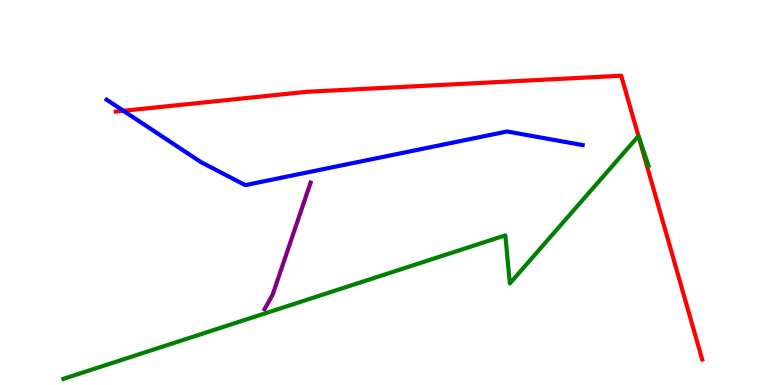[{'lines': ['blue', 'red'], 'intersections': [{'x': 1.59, 'y': 7.12}]}, {'lines': ['green', 'red'], 'intersections': [{'x': 8.24, 'y': 6.47}]}, {'lines': ['purple', 'red'], 'intersections': []}, {'lines': ['blue', 'green'], 'intersections': []}, {'lines': ['blue', 'purple'], 'intersections': []}, {'lines': ['green', 'purple'], 'intersections': []}]